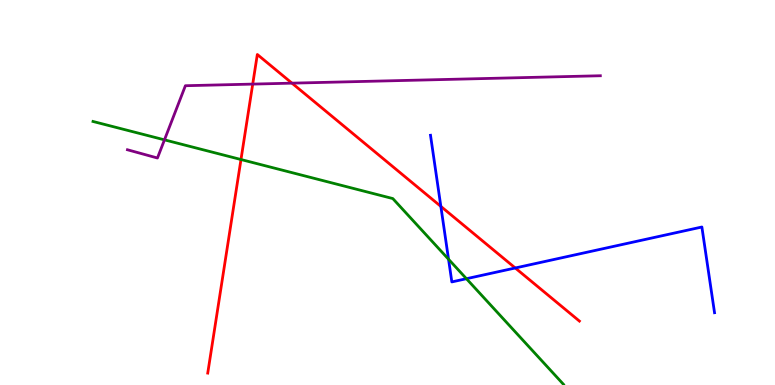[{'lines': ['blue', 'red'], 'intersections': [{'x': 5.69, 'y': 4.64}, {'x': 6.65, 'y': 3.04}]}, {'lines': ['green', 'red'], 'intersections': [{'x': 3.11, 'y': 5.86}]}, {'lines': ['purple', 'red'], 'intersections': [{'x': 3.26, 'y': 7.82}, {'x': 3.77, 'y': 7.84}]}, {'lines': ['blue', 'green'], 'intersections': [{'x': 5.79, 'y': 3.27}, {'x': 6.02, 'y': 2.76}]}, {'lines': ['blue', 'purple'], 'intersections': []}, {'lines': ['green', 'purple'], 'intersections': [{'x': 2.12, 'y': 6.37}]}]